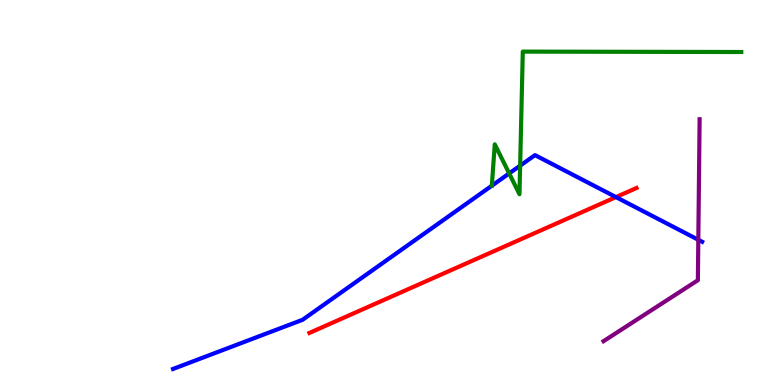[{'lines': ['blue', 'red'], 'intersections': [{'x': 7.95, 'y': 4.88}]}, {'lines': ['green', 'red'], 'intersections': []}, {'lines': ['purple', 'red'], 'intersections': []}, {'lines': ['blue', 'green'], 'intersections': [{'x': 6.57, 'y': 5.5}, {'x': 6.71, 'y': 5.7}]}, {'lines': ['blue', 'purple'], 'intersections': [{'x': 9.01, 'y': 3.77}]}, {'lines': ['green', 'purple'], 'intersections': []}]